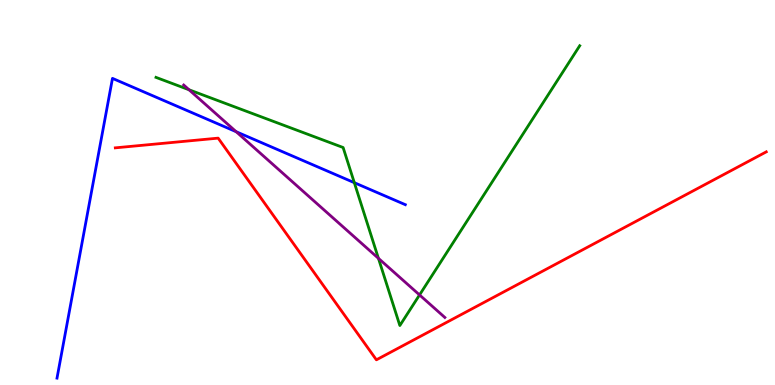[{'lines': ['blue', 'red'], 'intersections': []}, {'lines': ['green', 'red'], 'intersections': []}, {'lines': ['purple', 'red'], 'intersections': []}, {'lines': ['blue', 'green'], 'intersections': [{'x': 4.57, 'y': 5.26}]}, {'lines': ['blue', 'purple'], 'intersections': [{'x': 3.05, 'y': 6.58}]}, {'lines': ['green', 'purple'], 'intersections': [{'x': 2.44, 'y': 7.67}, {'x': 4.88, 'y': 3.29}, {'x': 5.41, 'y': 2.34}]}]